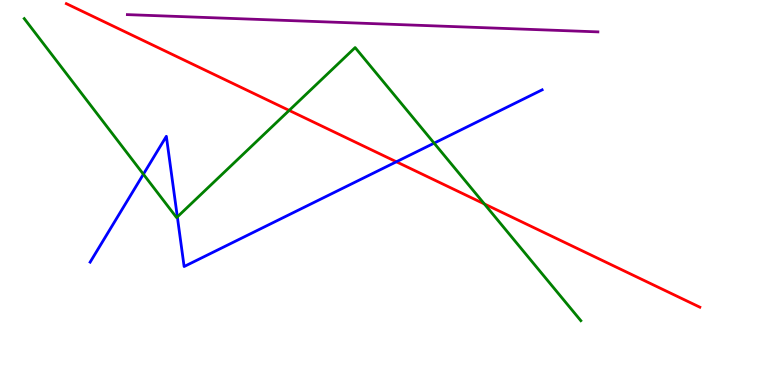[{'lines': ['blue', 'red'], 'intersections': [{'x': 5.11, 'y': 5.8}]}, {'lines': ['green', 'red'], 'intersections': [{'x': 3.73, 'y': 7.13}, {'x': 6.25, 'y': 4.7}]}, {'lines': ['purple', 'red'], 'intersections': []}, {'lines': ['blue', 'green'], 'intersections': [{'x': 1.85, 'y': 5.47}, {'x': 2.29, 'y': 4.37}, {'x': 5.6, 'y': 6.28}]}, {'lines': ['blue', 'purple'], 'intersections': []}, {'lines': ['green', 'purple'], 'intersections': []}]